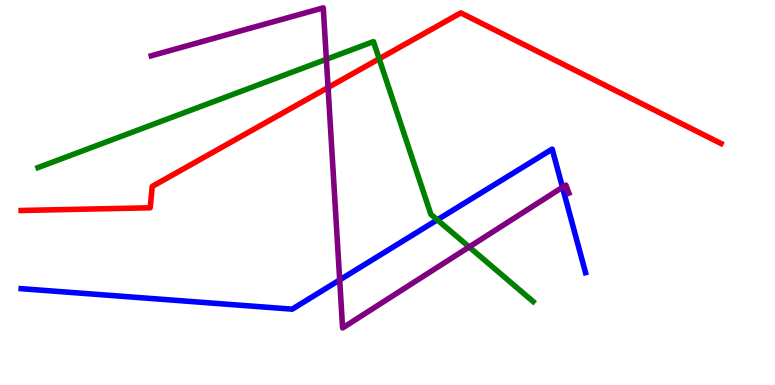[{'lines': ['blue', 'red'], 'intersections': []}, {'lines': ['green', 'red'], 'intersections': [{'x': 4.89, 'y': 8.47}]}, {'lines': ['purple', 'red'], 'intersections': [{'x': 4.23, 'y': 7.73}]}, {'lines': ['blue', 'green'], 'intersections': [{'x': 5.64, 'y': 4.29}]}, {'lines': ['blue', 'purple'], 'intersections': [{'x': 4.38, 'y': 2.73}, {'x': 7.26, 'y': 5.14}]}, {'lines': ['green', 'purple'], 'intersections': [{'x': 4.21, 'y': 8.46}, {'x': 6.05, 'y': 3.58}]}]